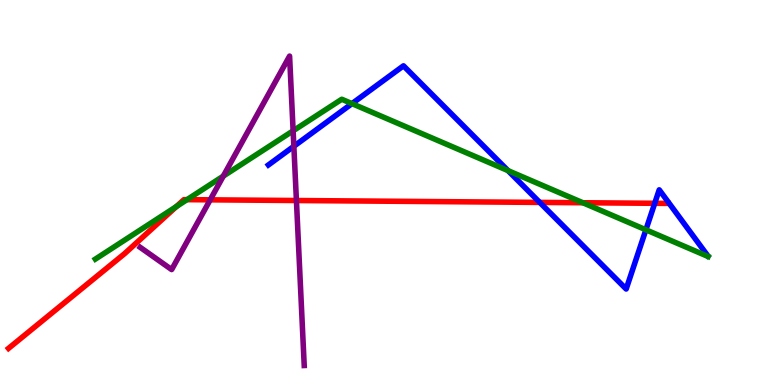[{'lines': ['blue', 'red'], 'intersections': [{'x': 6.96, 'y': 4.74}, {'x': 8.45, 'y': 4.72}]}, {'lines': ['green', 'red'], 'intersections': [{'x': 2.28, 'y': 4.64}, {'x': 2.41, 'y': 4.81}, {'x': 7.52, 'y': 4.73}]}, {'lines': ['purple', 'red'], 'intersections': [{'x': 2.71, 'y': 4.81}, {'x': 3.82, 'y': 4.79}]}, {'lines': ['blue', 'green'], 'intersections': [{'x': 4.54, 'y': 7.31}, {'x': 6.56, 'y': 5.57}, {'x': 8.33, 'y': 4.03}]}, {'lines': ['blue', 'purple'], 'intersections': [{'x': 3.79, 'y': 6.2}]}, {'lines': ['green', 'purple'], 'intersections': [{'x': 2.88, 'y': 5.43}, {'x': 3.78, 'y': 6.6}]}]